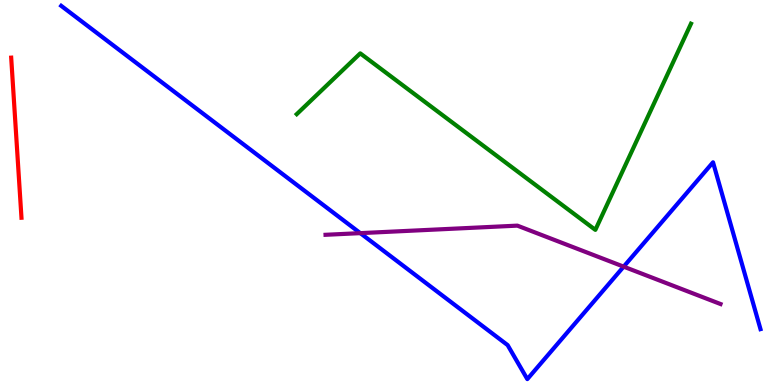[{'lines': ['blue', 'red'], 'intersections': []}, {'lines': ['green', 'red'], 'intersections': []}, {'lines': ['purple', 'red'], 'intersections': []}, {'lines': ['blue', 'green'], 'intersections': []}, {'lines': ['blue', 'purple'], 'intersections': [{'x': 4.65, 'y': 3.94}, {'x': 8.05, 'y': 3.07}]}, {'lines': ['green', 'purple'], 'intersections': []}]